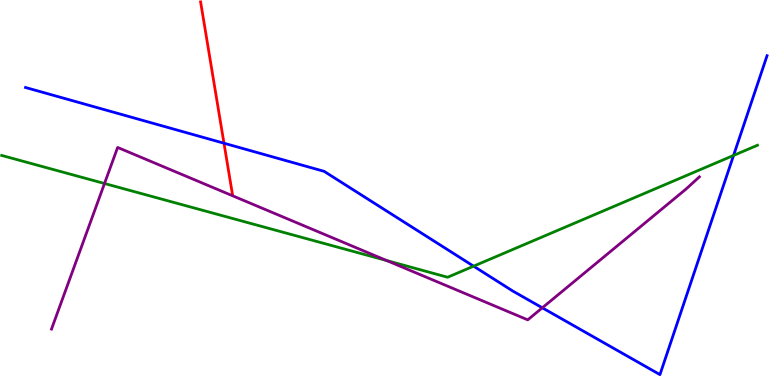[{'lines': ['blue', 'red'], 'intersections': [{'x': 2.89, 'y': 6.28}]}, {'lines': ['green', 'red'], 'intersections': []}, {'lines': ['purple', 'red'], 'intersections': []}, {'lines': ['blue', 'green'], 'intersections': [{'x': 6.11, 'y': 3.09}, {'x': 9.47, 'y': 5.96}]}, {'lines': ['blue', 'purple'], 'intersections': [{'x': 7.0, 'y': 2.0}]}, {'lines': ['green', 'purple'], 'intersections': [{'x': 1.35, 'y': 5.23}, {'x': 4.99, 'y': 3.23}]}]